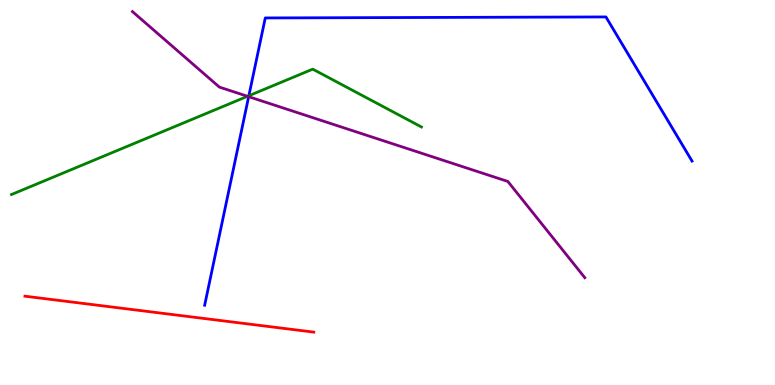[{'lines': ['blue', 'red'], 'intersections': []}, {'lines': ['green', 'red'], 'intersections': []}, {'lines': ['purple', 'red'], 'intersections': []}, {'lines': ['blue', 'green'], 'intersections': [{'x': 3.21, 'y': 7.51}]}, {'lines': ['blue', 'purple'], 'intersections': [{'x': 3.21, 'y': 7.49}]}, {'lines': ['green', 'purple'], 'intersections': [{'x': 3.19, 'y': 7.5}]}]